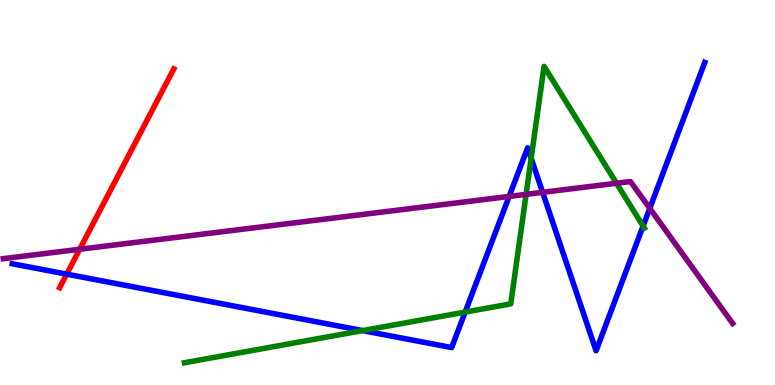[{'lines': ['blue', 'red'], 'intersections': [{'x': 0.861, 'y': 2.88}]}, {'lines': ['green', 'red'], 'intersections': []}, {'lines': ['purple', 'red'], 'intersections': [{'x': 1.03, 'y': 3.53}]}, {'lines': ['blue', 'green'], 'intersections': [{'x': 4.68, 'y': 1.41}, {'x': 6.0, 'y': 1.89}, {'x': 6.85, 'y': 5.89}, {'x': 8.3, 'y': 4.13}]}, {'lines': ['blue', 'purple'], 'intersections': [{'x': 6.57, 'y': 4.9}, {'x': 7.0, 'y': 5.0}, {'x': 8.38, 'y': 4.59}]}, {'lines': ['green', 'purple'], 'intersections': [{'x': 6.79, 'y': 4.95}, {'x': 7.95, 'y': 5.24}]}]